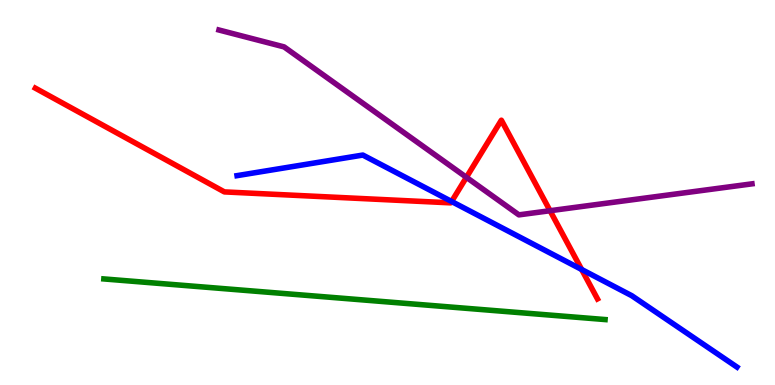[{'lines': ['blue', 'red'], 'intersections': [{'x': 5.83, 'y': 4.77}, {'x': 7.51, 'y': 3.0}]}, {'lines': ['green', 'red'], 'intersections': []}, {'lines': ['purple', 'red'], 'intersections': [{'x': 6.02, 'y': 5.39}, {'x': 7.1, 'y': 4.53}]}, {'lines': ['blue', 'green'], 'intersections': []}, {'lines': ['blue', 'purple'], 'intersections': []}, {'lines': ['green', 'purple'], 'intersections': []}]